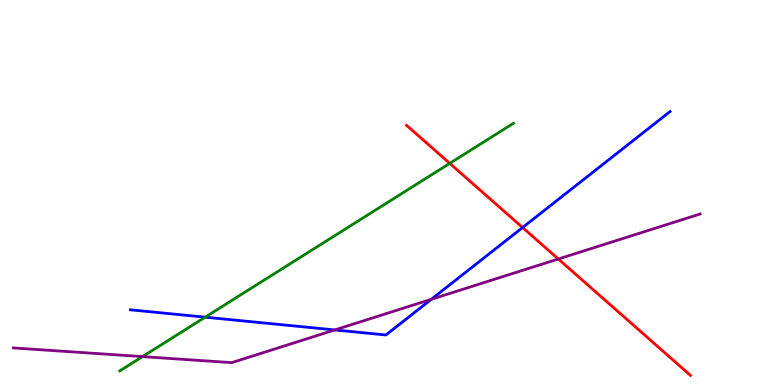[{'lines': ['blue', 'red'], 'intersections': [{'x': 6.74, 'y': 4.09}]}, {'lines': ['green', 'red'], 'intersections': [{'x': 5.8, 'y': 5.76}]}, {'lines': ['purple', 'red'], 'intersections': [{'x': 7.2, 'y': 3.27}]}, {'lines': ['blue', 'green'], 'intersections': [{'x': 2.65, 'y': 1.76}]}, {'lines': ['blue', 'purple'], 'intersections': [{'x': 4.32, 'y': 1.43}, {'x': 5.56, 'y': 2.23}]}, {'lines': ['green', 'purple'], 'intersections': [{'x': 1.84, 'y': 0.737}]}]